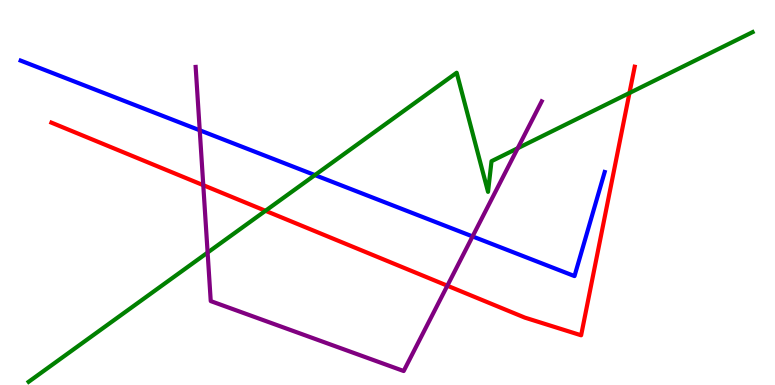[{'lines': ['blue', 'red'], 'intersections': []}, {'lines': ['green', 'red'], 'intersections': [{'x': 3.43, 'y': 4.52}, {'x': 8.12, 'y': 7.58}]}, {'lines': ['purple', 'red'], 'intersections': [{'x': 2.62, 'y': 5.19}, {'x': 5.77, 'y': 2.58}]}, {'lines': ['blue', 'green'], 'intersections': [{'x': 4.06, 'y': 5.45}]}, {'lines': ['blue', 'purple'], 'intersections': [{'x': 2.58, 'y': 6.62}, {'x': 6.1, 'y': 3.86}]}, {'lines': ['green', 'purple'], 'intersections': [{'x': 2.68, 'y': 3.44}, {'x': 6.68, 'y': 6.15}]}]